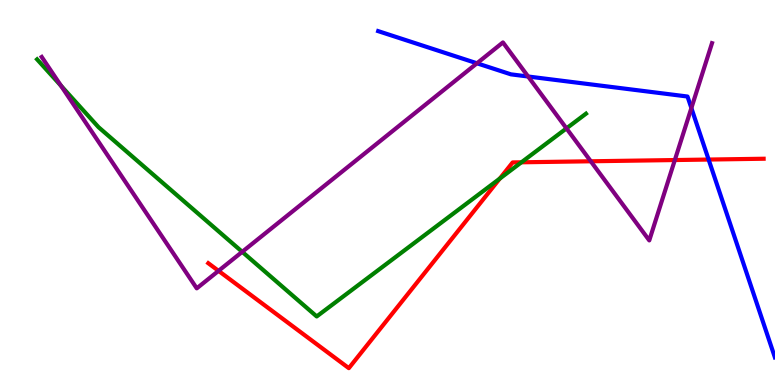[{'lines': ['blue', 'red'], 'intersections': [{'x': 9.14, 'y': 5.86}]}, {'lines': ['green', 'red'], 'intersections': [{'x': 6.45, 'y': 5.36}, {'x': 6.73, 'y': 5.78}]}, {'lines': ['purple', 'red'], 'intersections': [{'x': 2.82, 'y': 2.96}, {'x': 7.62, 'y': 5.81}, {'x': 8.71, 'y': 5.84}]}, {'lines': ['blue', 'green'], 'intersections': []}, {'lines': ['blue', 'purple'], 'intersections': [{'x': 6.15, 'y': 8.36}, {'x': 6.81, 'y': 8.01}, {'x': 8.92, 'y': 7.19}]}, {'lines': ['green', 'purple'], 'intersections': [{'x': 0.787, 'y': 7.77}, {'x': 3.13, 'y': 3.46}, {'x': 7.31, 'y': 6.67}]}]